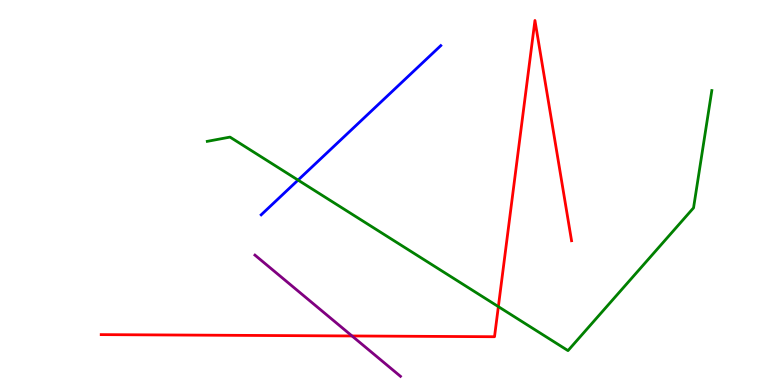[{'lines': ['blue', 'red'], 'intersections': []}, {'lines': ['green', 'red'], 'intersections': [{'x': 6.43, 'y': 2.04}]}, {'lines': ['purple', 'red'], 'intersections': [{'x': 4.54, 'y': 1.27}]}, {'lines': ['blue', 'green'], 'intersections': [{'x': 3.85, 'y': 5.32}]}, {'lines': ['blue', 'purple'], 'intersections': []}, {'lines': ['green', 'purple'], 'intersections': []}]